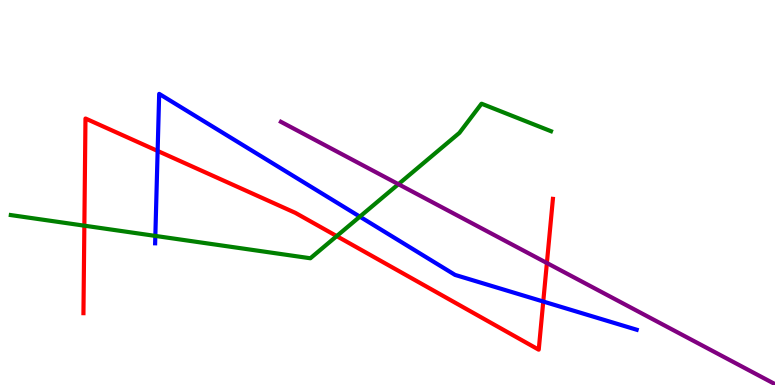[{'lines': ['blue', 'red'], 'intersections': [{'x': 2.03, 'y': 6.08}, {'x': 7.01, 'y': 2.17}]}, {'lines': ['green', 'red'], 'intersections': [{'x': 1.09, 'y': 4.14}, {'x': 4.34, 'y': 3.87}]}, {'lines': ['purple', 'red'], 'intersections': [{'x': 7.06, 'y': 3.17}]}, {'lines': ['blue', 'green'], 'intersections': [{'x': 2.0, 'y': 3.87}, {'x': 4.64, 'y': 4.37}]}, {'lines': ['blue', 'purple'], 'intersections': []}, {'lines': ['green', 'purple'], 'intersections': [{'x': 5.14, 'y': 5.22}]}]